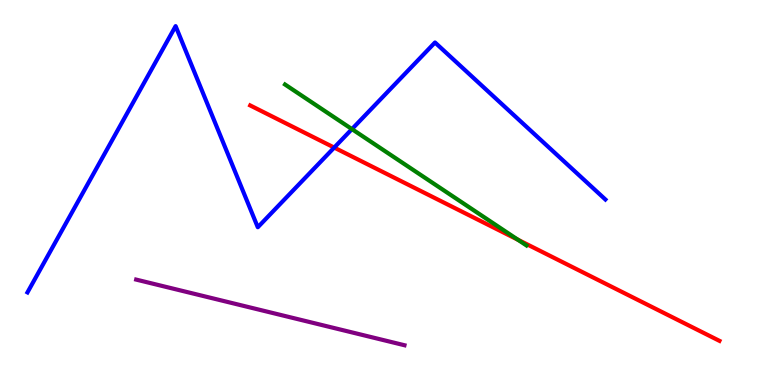[{'lines': ['blue', 'red'], 'intersections': [{'x': 4.31, 'y': 6.17}]}, {'lines': ['green', 'red'], 'intersections': [{'x': 6.68, 'y': 3.77}]}, {'lines': ['purple', 'red'], 'intersections': []}, {'lines': ['blue', 'green'], 'intersections': [{'x': 4.54, 'y': 6.65}]}, {'lines': ['blue', 'purple'], 'intersections': []}, {'lines': ['green', 'purple'], 'intersections': []}]